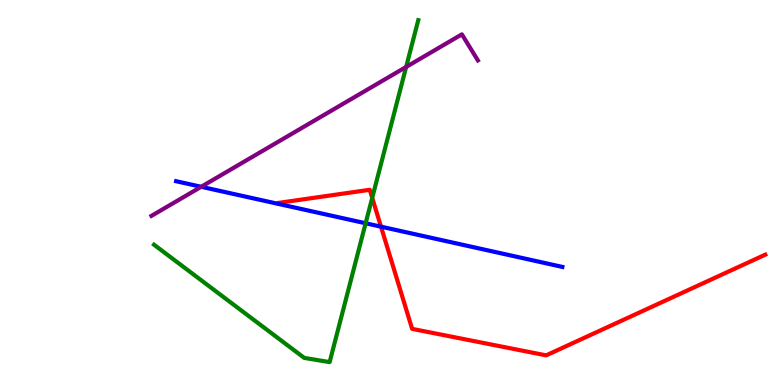[{'lines': ['blue', 'red'], 'intersections': [{'x': 4.92, 'y': 4.11}]}, {'lines': ['green', 'red'], 'intersections': [{'x': 4.8, 'y': 4.86}]}, {'lines': ['purple', 'red'], 'intersections': []}, {'lines': ['blue', 'green'], 'intersections': [{'x': 4.72, 'y': 4.2}]}, {'lines': ['blue', 'purple'], 'intersections': [{'x': 2.6, 'y': 5.15}]}, {'lines': ['green', 'purple'], 'intersections': [{'x': 5.24, 'y': 8.26}]}]